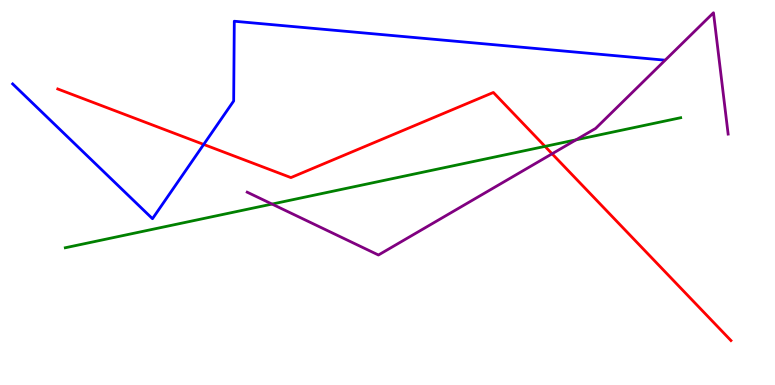[{'lines': ['blue', 'red'], 'intersections': [{'x': 2.63, 'y': 6.25}]}, {'lines': ['green', 'red'], 'intersections': [{'x': 7.03, 'y': 6.2}]}, {'lines': ['purple', 'red'], 'intersections': [{'x': 7.12, 'y': 6.01}]}, {'lines': ['blue', 'green'], 'intersections': []}, {'lines': ['blue', 'purple'], 'intersections': []}, {'lines': ['green', 'purple'], 'intersections': [{'x': 3.51, 'y': 4.7}, {'x': 7.43, 'y': 6.37}]}]